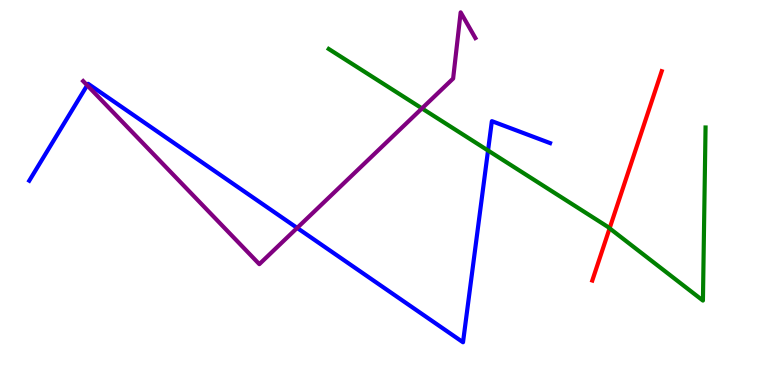[{'lines': ['blue', 'red'], 'intersections': []}, {'lines': ['green', 'red'], 'intersections': [{'x': 7.87, 'y': 4.07}]}, {'lines': ['purple', 'red'], 'intersections': []}, {'lines': ['blue', 'green'], 'intersections': [{'x': 6.3, 'y': 6.09}]}, {'lines': ['blue', 'purple'], 'intersections': [{'x': 1.12, 'y': 7.78}, {'x': 3.83, 'y': 4.08}]}, {'lines': ['green', 'purple'], 'intersections': [{'x': 5.44, 'y': 7.18}]}]